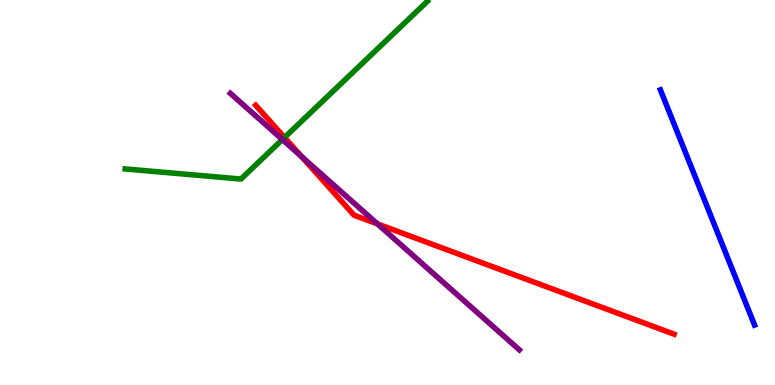[{'lines': ['blue', 'red'], 'intersections': []}, {'lines': ['green', 'red'], 'intersections': [{'x': 3.67, 'y': 6.43}]}, {'lines': ['purple', 'red'], 'intersections': [{'x': 3.89, 'y': 5.93}, {'x': 4.87, 'y': 4.18}]}, {'lines': ['blue', 'green'], 'intersections': []}, {'lines': ['blue', 'purple'], 'intersections': []}, {'lines': ['green', 'purple'], 'intersections': [{'x': 3.64, 'y': 6.38}]}]